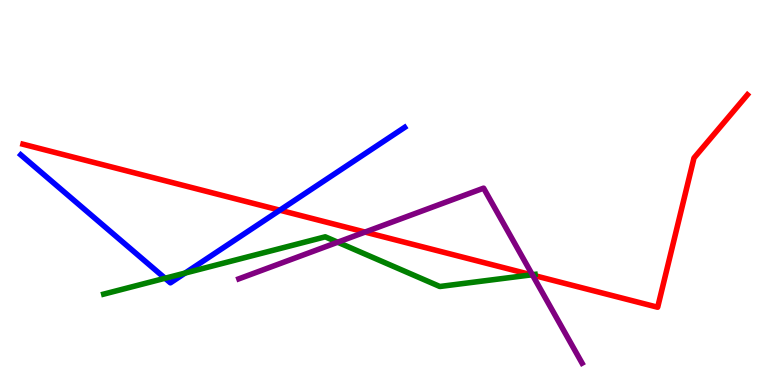[{'lines': ['blue', 'red'], 'intersections': [{'x': 3.61, 'y': 4.54}]}, {'lines': ['green', 'red'], 'intersections': [{'x': 6.86, 'y': 2.86}]}, {'lines': ['purple', 'red'], 'intersections': [{'x': 4.71, 'y': 3.97}, {'x': 6.87, 'y': 2.85}]}, {'lines': ['blue', 'green'], 'intersections': [{'x': 2.13, 'y': 2.77}, {'x': 2.39, 'y': 2.91}]}, {'lines': ['blue', 'purple'], 'intersections': []}, {'lines': ['green', 'purple'], 'intersections': [{'x': 4.36, 'y': 3.71}, {'x': 6.87, 'y': 2.86}]}]